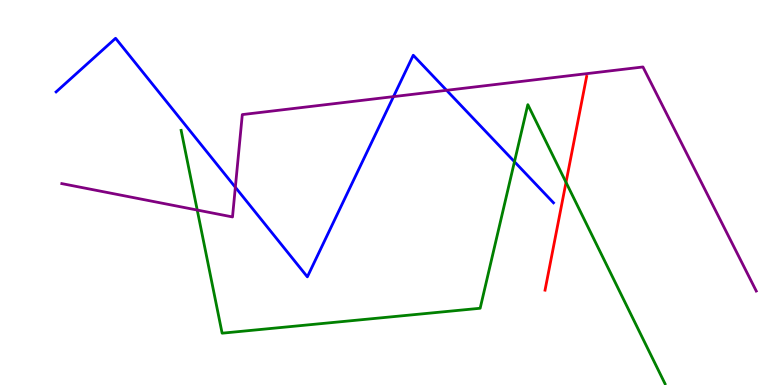[{'lines': ['blue', 'red'], 'intersections': []}, {'lines': ['green', 'red'], 'intersections': [{'x': 7.3, 'y': 5.26}]}, {'lines': ['purple', 'red'], 'intersections': []}, {'lines': ['blue', 'green'], 'intersections': [{'x': 6.64, 'y': 5.8}]}, {'lines': ['blue', 'purple'], 'intersections': [{'x': 3.04, 'y': 5.14}, {'x': 5.08, 'y': 7.49}, {'x': 5.76, 'y': 7.65}]}, {'lines': ['green', 'purple'], 'intersections': [{'x': 2.55, 'y': 4.54}]}]